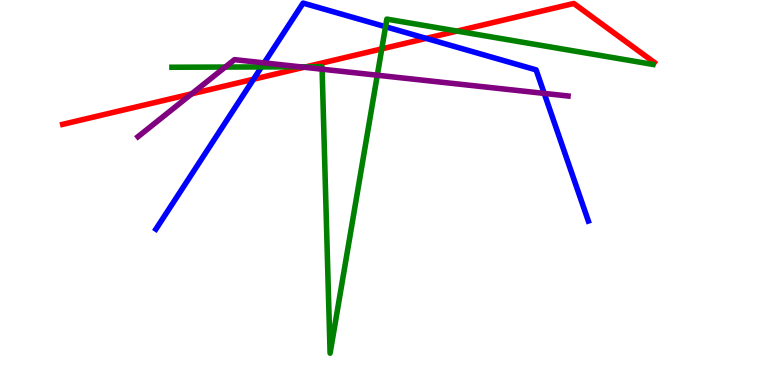[{'lines': ['blue', 'red'], 'intersections': [{'x': 3.27, 'y': 7.94}, {'x': 5.5, 'y': 9.0}]}, {'lines': ['green', 'red'], 'intersections': [{'x': 3.95, 'y': 8.27}, {'x': 4.93, 'y': 8.73}, {'x': 5.9, 'y': 9.19}]}, {'lines': ['purple', 'red'], 'intersections': [{'x': 2.47, 'y': 7.56}, {'x': 3.92, 'y': 8.25}]}, {'lines': ['blue', 'green'], 'intersections': [{'x': 3.37, 'y': 8.26}, {'x': 4.97, 'y': 9.31}]}, {'lines': ['blue', 'purple'], 'intersections': [{'x': 3.41, 'y': 8.37}, {'x': 7.02, 'y': 7.57}]}, {'lines': ['green', 'purple'], 'intersections': [{'x': 2.91, 'y': 8.26}, {'x': 3.87, 'y': 8.27}, {'x': 4.16, 'y': 8.2}, {'x': 4.87, 'y': 8.05}]}]